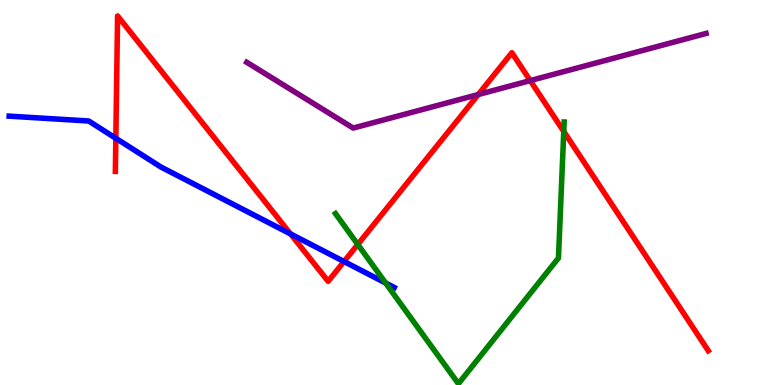[{'lines': ['blue', 'red'], 'intersections': [{'x': 1.49, 'y': 6.41}, {'x': 3.75, 'y': 3.92}, {'x': 4.44, 'y': 3.21}]}, {'lines': ['green', 'red'], 'intersections': [{'x': 4.62, 'y': 3.65}, {'x': 7.27, 'y': 6.59}]}, {'lines': ['purple', 'red'], 'intersections': [{'x': 6.17, 'y': 7.54}, {'x': 6.84, 'y': 7.91}]}, {'lines': ['blue', 'green'], 'intersections': [{'x': 4.98, 'y': 2.65}]}, {'lines': ['blue', 'purple'], 'intersections': []}, {'lines': ['green', 'purple'], 'intersections': []}]